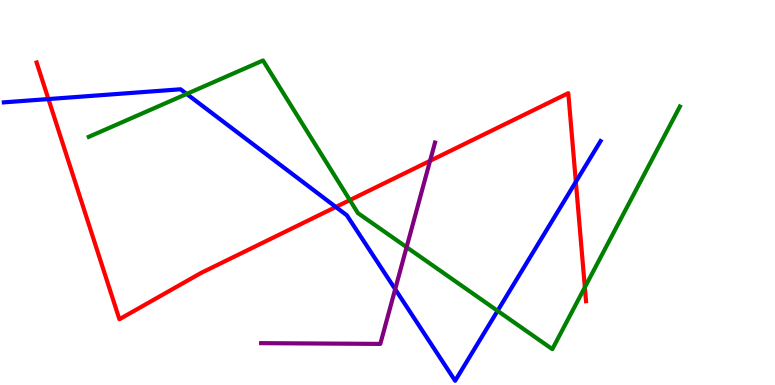[{'lines': ['blue', 'red'], 'intersections': [{'x': 0.625, 'y': 7.43}, {'x': 4.33, 'y': 4.62}, {'x': 7.43, 'y': 5.28}]}, {'lines': ['green', 'red'], 'intersections': [{'x': 4.51, 'y': 4.8}, {'x': 7.55, 'y': 2.54}]}, {'lines': ['purple', 'red'], 'intersections': [{'x': 5.55, 'y': 5.82}]}, {'lines': ['blue', 'green'], 'intersections': [{'x': 2.41, 'y': 7.56}, {'x': 6.42, 'y': 1.93}]}, {'lines': ['blue', 'purple'], 'intersections': [{'x': 5.1, 'y': 2.49}]}, {'lines': ['green', 'purple'], 'intersections': [{'x': 5.25, 'y': 3.58}]}]